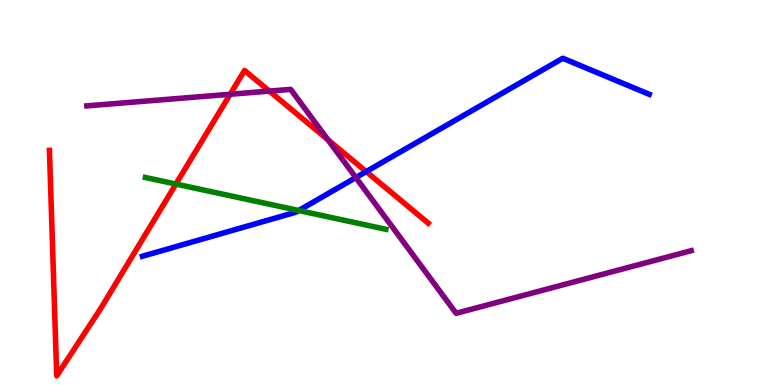[{'lines': ['blue', 'red'], 'intersections': [{'x': 4.73, 'y': 5.54}]}, {'lines': ['green', 'red'], 'intersections': [{'x': 2.27, 'y': 5.22}]}, {'lines': ['purple', 'red'], 'intersections': [{'x': 2.97, 'y': 7.55}, {'x': 3.48, 'y': 7.63}, {'x': 4.23, 'y': 6.37}]}, {'lines': ['blue', 'green'], 'intersections': [{'x': 3.85, 'y': 4.53}]}, {'lines': ['blue', 'purple'], 'intersections': [{'x': 4.59, 'y': 5.39}]}, {'lines': ['green', 'purple'], 'intersections': []}]